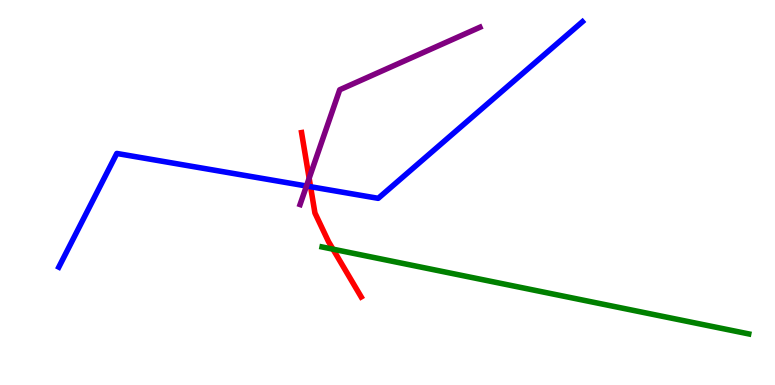[{'lines': ['blue', 'red'], 'intersections': [{'x': 4.01, 'y': 5.15}]}, {'lines': ['green', 'red'], 'intersections': [{'x': 4.3, 'y': 3.53}]}, {'lines': ['purple', 'red'], 'intersections': [{'x': 3.99, 'y': 5.37}]}, {'lines': ['blue', 'green'], 'intersections': []}, {'lines': ['blue', 'purple'], 'intersections': [{'x': 3.95, 'y': 5.17}]}, {'lines': ['green', 'purple'], 'intersections': []}]